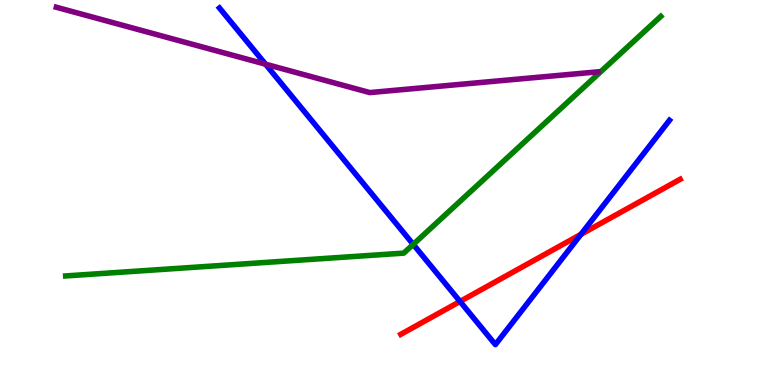[{'lines': ['blue', 'red'], 'intersections': [{'x': 5.94, 'y': 2.17}, {'x': 7.5, 'y': 3.91}]}, {'lines': ['green', 'red'], 'intersections': []}, {'lines': ['purple', 'red'], 'intersections': []}, {'lines': ['blue', 'green'], 'intersections': [{'x': 5.33, 'y': 3.65}]}, {'lines': ['blue', 'purple'], 'intersections': [{'x': 3.43, 'y': 8.33}]}, {'lines': ['green', 'purple'], 'intersections': []}]